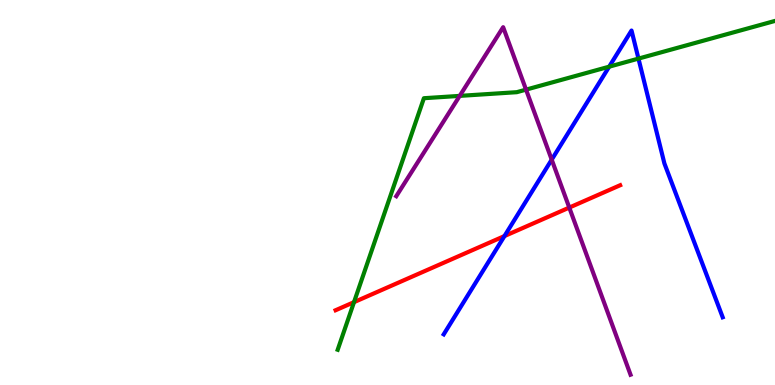[{'lines': ['blue', 'red'], 'intersections': [{'x': 6.51, 'y': 3.87}]}, {'lines': ['green', 'red'], 'intersections': [{'x': 4.57, 'y': 2.15}]}, {'lines': ['purple', 'red'], 'intersections': [{'x': 7.35, 'y': 4.61}]}, {'lines': ['blue', 'green'], 'intersections': [{'x': 7.86, 'y': 8.27}, {'x': 8.24, 'y': 8.48}]}, {'lines': ['blue', 'purple'], 'intersections': [{'x': 7.12, 'y': 5.85}]}, {'lines': ['green', 'purple'], 'intersections': [{'x': 5.93, 'y': 7.51}, {'x': 6.79, 'y': 7.67}]}]